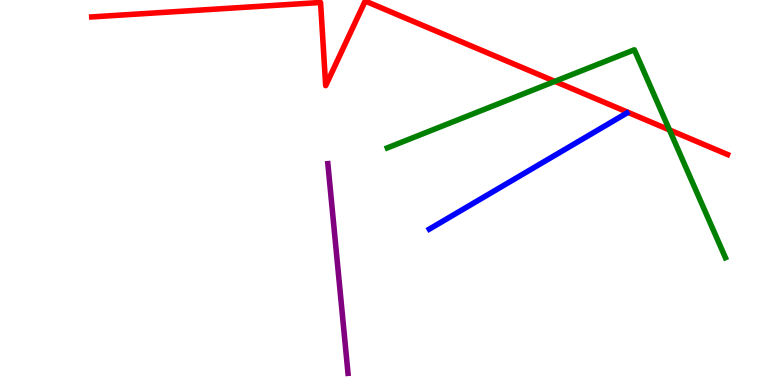[{'lines': ['blue', 'red'], 'intersections': []}, {'lines': ['green', 'red'], 'intersections': [{'x': 7.16, 'y': 7.89}, {'x': 8.64, 'y': 6.63}]}, {'lines': ['purple', 'red'], 'intersections': []}, {'lines': ['blue', 'green'], 'intersections': []}, {'lines': ['blue', 'purple'], 'intersections': []}, {'lines': ['green', 'purple'], 'intersections': []}]